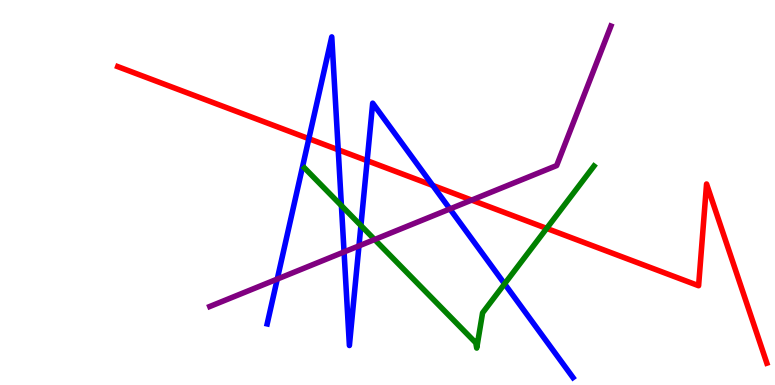[{'lines': ['blue', 'red'], 'intersections': [{'x': 3.99, 'y': 6.4}, {'x': 4.36, 'y': 6.11}, {'x': 4.74, 'y': 5.83}, {'x': 5.58, 'y': 5.18}]}, {'lines': ['green', 'red'], 'intersections': [{'x': 7.05, 'y': 4.07}]}, {'lines': ['purple', 'red'], 'intersections': [{'x': 6.09, 'y': 4.8}]}, {'lines': ['blue', 'green'], 'intersections': [{'x': 4.41, 'y': 4.66}, {'x': 4.66, 'y': 4.14}, {'x': 6.51, 'y': 2.63}]}, {'lines': ['blue', 'purple'], 'intersections': [{'x': 3.58, 'y': 2.75}, {'x': 4.44, 'y': 3.46}, {'x': 4.63, 'y': 3.61}, {'x': 5.81, 'y': 4.57}]}, {'lines': ['green', 'purple'], 'intersections': [{'x': 4.83, 'y': 3.78}]}]